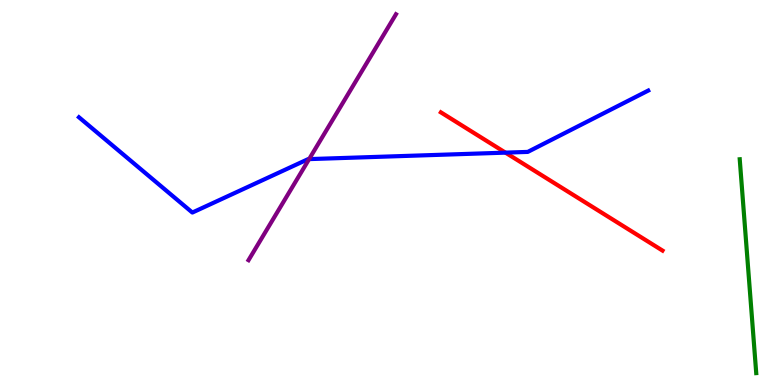[{'lines': ['blue', 'red'], 'intersections': [{'x': 6.52, 'y': 6.04}]}, {'lines': ['green', 'red'], 'intersections': []}, {'lines': ['purple', 'red'], 'intersections': []}, {'lines': ['blue', 'green'], 'intersections': []}, {'lines': ['blue', 'purple'], 'intersections': [{'x': 3.99, 'y': 5.87}]}, {'lines': ['green', 'purple'], 'intersections': []}]